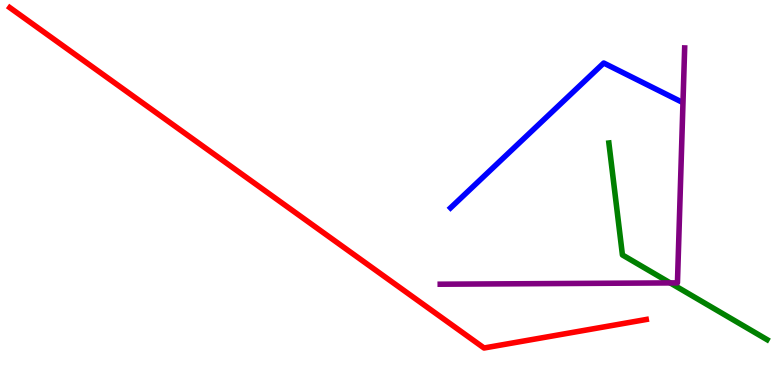[{'lines': ['blue', 'red'], 'intersections': []}, {'lines': ['green', 'red'], 'intersections': []}, {'lines': ['purple', 'red'], 'intersections': []}, {'lines': ['blue', 'green'], 'intersections': []}, {'lines': ['blue', 'purple'], 'intersections': []}, {'lines': ['green', 'purple'], 'intersections': [{'x': 8.65, 'y': 2.65}]}]